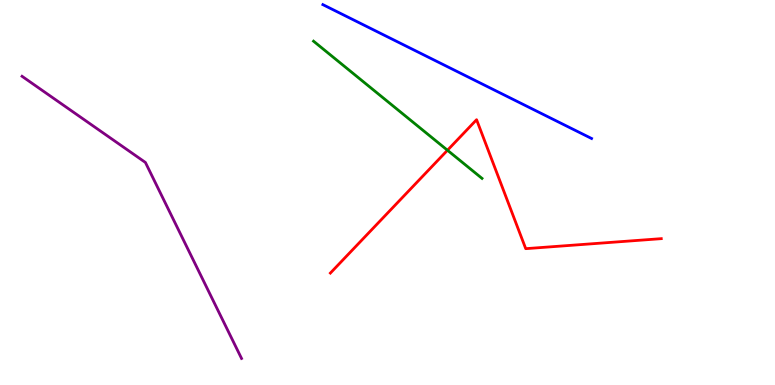[{'lines': ['blue', 'red'], 'intersections': []}, {'lines': ['green', 'red'], 'intersections': [{'x': 5.77, 'y': 6.1}]}, {'lines': ['purple', 'red'], 'intersections': []}, {'lines': ['blue', 'green'], 'intersections': []}, {'lines': ['blue', 'purple'], 'intersections': []}, {'lines': ['green', 'purple'], 'intersections': []}]